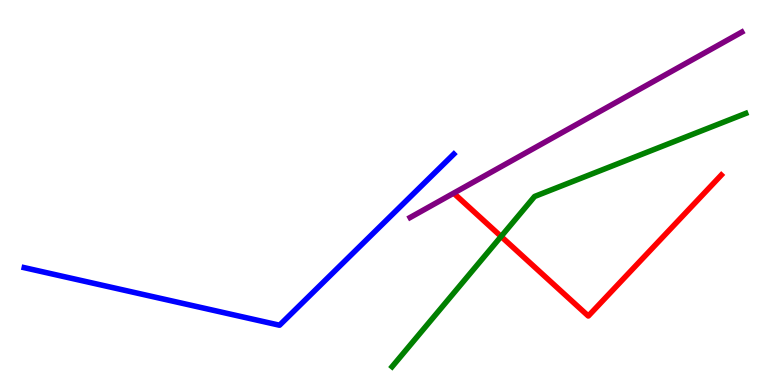[{'lines': ['blue', 'red'], 'intersections': []}, {'lines': ['green', 'red'], 'intersections': [{'x': 6.47, 'y': 3.86}]}, {'lines': ['purple', 'red'], 'intersections': []}, {'lines': ['blue', 'green'], 'intersections': []}, {'lines': ['blue', 'purple'], 'intersections': []}, {'lines': ['green', 'purple'], 'intersections': []}]